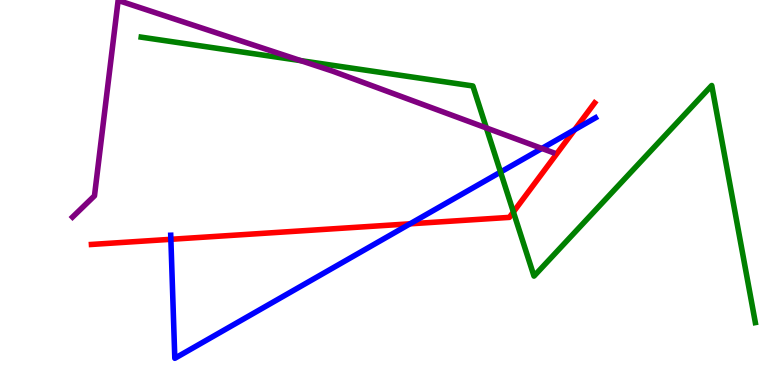[{'lines': ['blue', 'red'], 'intersections': [{'x': 2.2, 'y': 3.78}, {'x': 5.29, 'y': 4.19}, {'x': 7.42, 'y': 6.63}]}, {'lines': ['green', 'red'], 'intersections': [{'x': 6.62, 'y': 4.49}]}, {'lines': ['purple', 'red'], 'intersections': []}, {'lines': ['blue', 'green'], 'intersections': [{'x': 6.46, 'y': 5.53}]}, {'lines': ['blue', 'purple'], 'intersections': [{'x': 6.99, 'y': 6.14}]}, {'lines': ['green', 'purple'], 'intersections': [{'x': 3.88, 'y': 8.43}, {'x': 6.28, 'y': 6.68}]}]